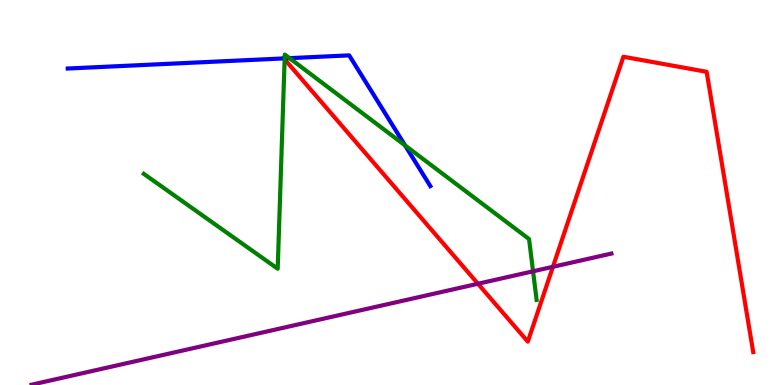[{'lines': ['blue', 'red'], 'intersections': [{'x': 3.66, 'y': 8.48}]}, {'lines': ['green', 'red'], 'intersections': [{'x': 3.67, 'y': 8.46}]}, {'lines': ['purple', 'red'], 'intersections': [{'x': 6.17, 'y': 2.63}, {'x': 7.13, 'y': 3.07}]}, {'lines': ['blue', 'green'], 'intersections': [{'x': 3.67, 'y': 8.48}, {'x': 3.74, 'y': 8.49}, {'x': 5.23, 'y': 6.22}]}, {'lines': ['blue', 'purple'], 'intersections': []}, {'lines': ['green', 'purple'], 'intersections': [{'x': 6.88, 'y': 2.95}]}]